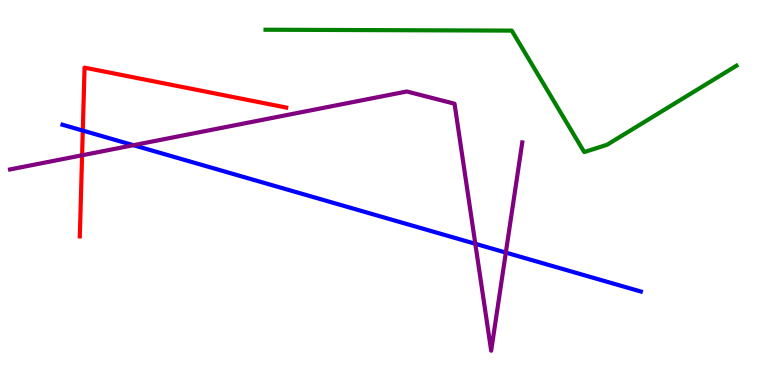[{'lines': ['blue', 'red'], 'intersections': [{'x': 1.07, 'y': 6.61}]}, {'lines': ['green', 'red'], 'intersections': []}, {'lines': ['purple', 'red'], 'intersections': [{'x': 1.06, 'y': 5.97}]}, {'lines': ['blue', 'green'], 'intersections': []}, {'lines': ['blue', 'purple'], 'intersections': [{'x': 1.72, 'y': 6.23}, {'x': 6.13, 'y': 3.67}, {'x': 6.53, 'y': 3.44}]}, {'lines': ['green', 'purple'], 'intersections': []}]